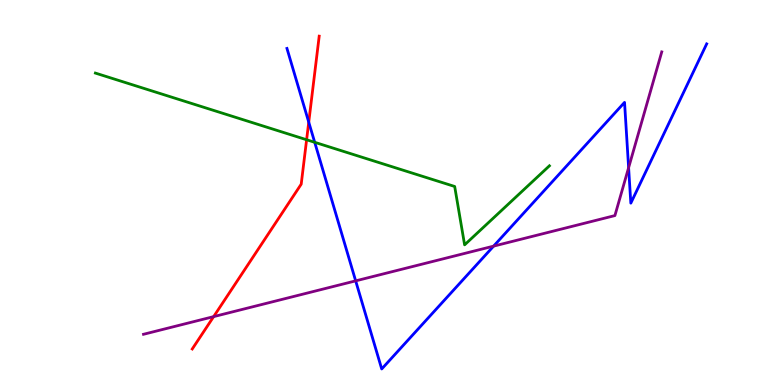[{'lines': ['blue', 'red'], 'intersections': [{'x': 3.98, 'y': 6.83}]}, {'lines': ['green', 'red'], 'intersections': [{'x': 3.96, 'y': 6.37}]}, {'lines': ['purple', 'red'], 'intersections': [{'x': 2.76, 'y': 1.78}]}, {'lines': ['blue', 'green'], 'intersections': [{'x': 4.06, 'y': 6.3}]}, {'lines': ['blue', 'purple'], 'intersections': [{'x': 4.59, 'y': 2.7}, {'x': 6.37, 'y': 3.61}, {'x': 8.11, 'y': 5.64}]}, {'lines': ['green', 'purple'], 'intersections': []}]